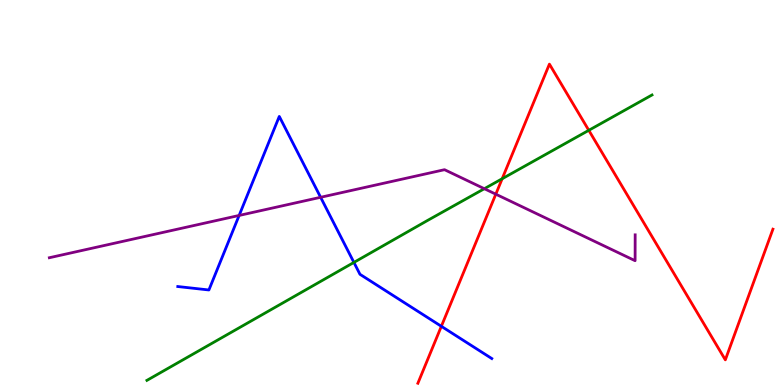[{'lines': ['blue', 'red'], 'intersections': [{'x': 5.69, 'y': 1.52}]}, {'lines': ['green', 'red'], 'intersections': [{'x': 6.48, 'y': 5.36}, {'x': 7.6, 'y': 6.62}]}, {'lines': ['purple', 'red'], 'intersections': [{'x': 6.4, 'y': 4.96}]}, {'lines': ['blue', 'green'], 'intersections': [{'x': 4.57, 'y': 3.18}]}, {'lines': ['blue', 'purple'], 'intersections': [{'x': 3.09, 'y': 4.4}, {'x': 4.14, 'y': 4.88}]}, {'lines': ['green', 'purple'], 'intersections': [{'x': 6.25, 'y': 5.1}]}]